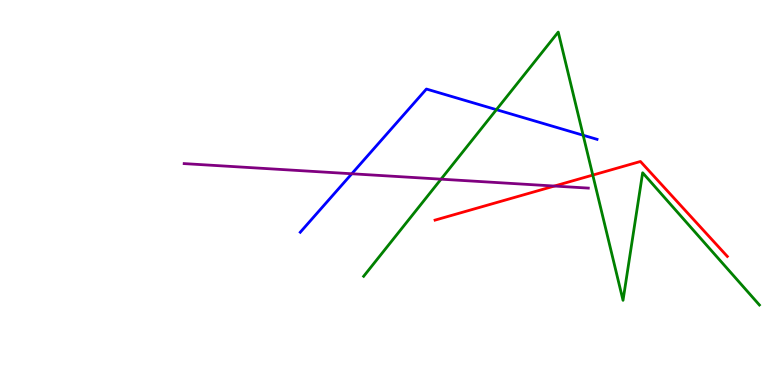[{'lines': ['blue', 'red'], 'intersections': []}, {'lines': ['green', 'red'], 'intersections': [{'x': 7.65, 'y': 5.45}]}, {'lines': ['purple', 'red'], 'intersections': [{'x': 7.15, 'y': 5.17}]}, {'lines': ['blue', 'green'], 'intersections': [{'x': 6.41, 'y': 7.15}, {'x': 7.52, 'y': 6.49}]}, {'lines': ['blue', 'purple'], 'intersections': [{'x': 4.54, 'y': 5.49}]}, {'lines': ['green', 'purple'], 'intersections': [{'x': 5.69, 'y': 5.35}]}]